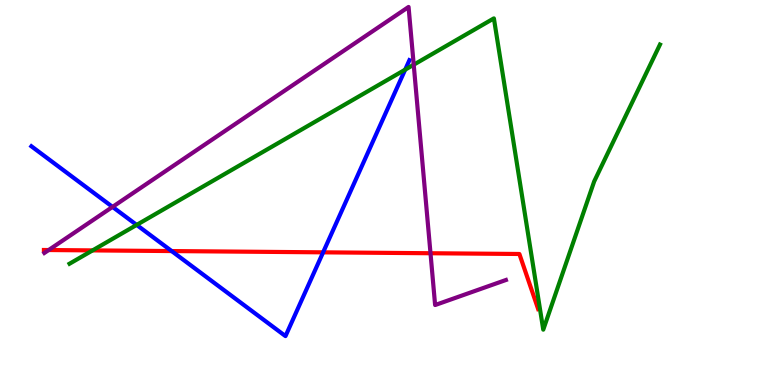[{'lines': ['blue', 'red'], 'intersections': [{'x': 2.22, 'y': 3.48}, {'x': 4.17, 'y': 3.45}]}, {'lines': ['green', 'red'], 'intersections': [{'x': 1.19, 'y': 3.5}]}, {'lines': ['purple', 'red'], 'intersections': [{'x': 0.628, 'y': 3.51}, {'x': 5.55, 'y': 3.42}]}, {'lines': ['blue', 'green'], 'intersections': [{'x': 1.76, 'y': 4.16}, {'x': 5.23, 'y': 8.19}]}, {'lines': ['blue', 'purple'], 'intersections': [{'x': 1.45, 'y': 4.63}]}, {'lines': ['green', 'purple'], 'intersections': [{'x': 5.34, 'y': 8.32}]}]